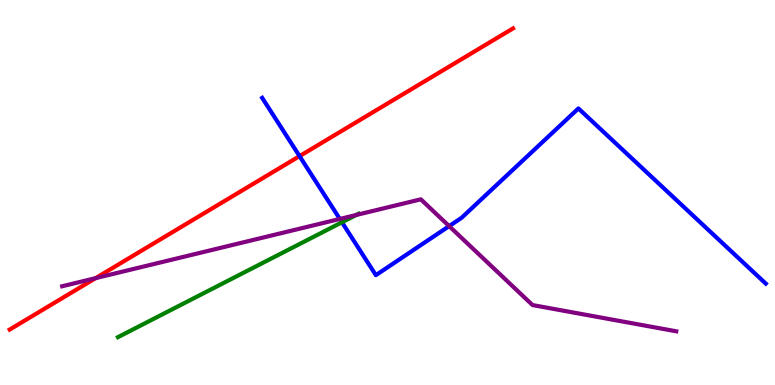[{'lines': ['blue', 'red'], 'intersections': [{'x': 3.87, 'y': 5.94}]}, {'lines': ['green', 'red'], 'intersections': []}, {'lines': ['purple', 'red'], 'intersections': [{'x': 1.23, 'y': 2.78}]}, {'lines': ['blue', 'green'], 'intersections': [{'x': 4.41, 'y': 4.23}]}, {'lines': ['blue', 'purple'], 'intersections': [{'x': 4.38, 'y': 4.31}, {'x': 5.8, 'y': 4.13}]}, {'lines': ['green', 'purple'], 'intersections': [{'x': 4.6, 'y': 4.42}]}]